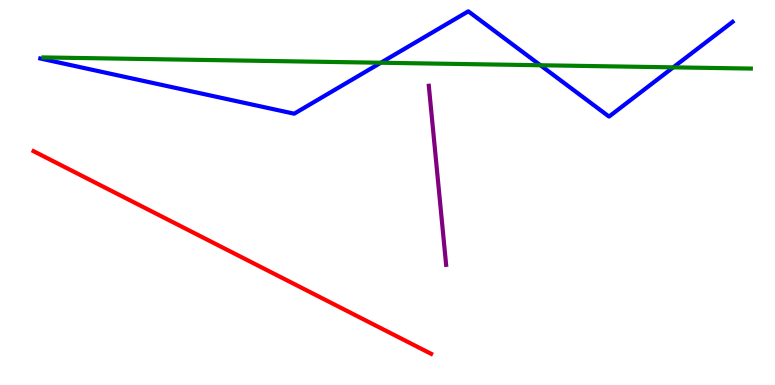[{'lines': ['blue', 'red'], 'intersections': []}, {'lines': ['green', 'red'], 'intersections': []}, {'lines': ['purple', 'red'], 'intersections': []}, {'lines': ['blue', 'green'], 'intersections': [{'x': 4.91, 'y': 8.37}, {'x': 6.97, 'y': 8.31}, {'x': 8.69, 'y': 8.25}]}, {'lines': ['blue', 'purple'], 'intersections': []}, {'lines': ['green', 'purple'], 'intersections': []}]